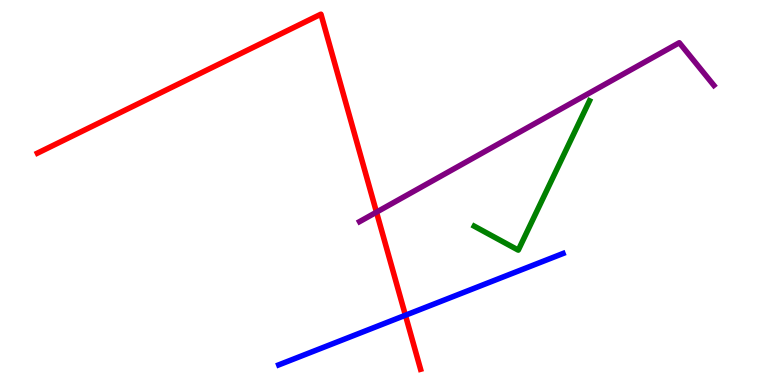[{'lines': ['blue', 'red'], 'intersections': [{'x': 5.23, 'y': 1.81}]}, {'lines': ['green', 'red'], 'intersections': []}, {'lines': ['purple', 'red'], 'intersections': [{'x': 4.86, 'y': 4.49}]}, {'lines': ['blue', 'green'], 'intersections': []}, {'lines': ['blue', 'purple'], 'intersections': []}, {'lines': ['green', 'purple'], 'intersections': []}]